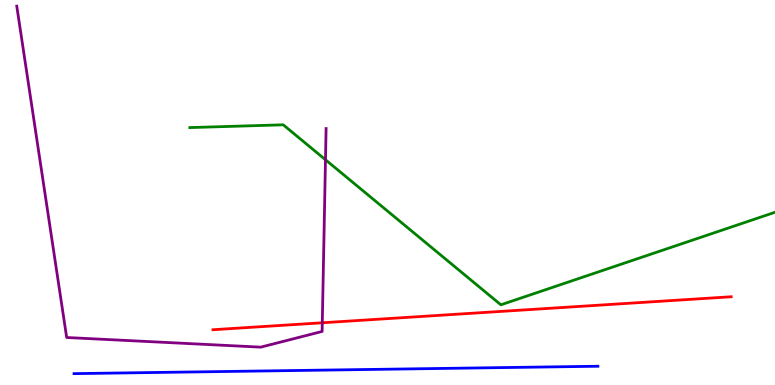[{'lines': ['blue', 'red'], 'intersections': []}, {'lines': ['green', 'red'], 'intersections': []}, {'lines': ['purple', 'red'], 'intersections': [{'x': 4.16, 'y': 1.62}]}, {'lines': ['blue', 'green'], 'intersections': []}, {'lines': ['blue', 'purple'], 'intersections': []}, {'lines': ['green', 'purple'], 'intersections': [{'x': 4.2, 'y': 5.85}]}]